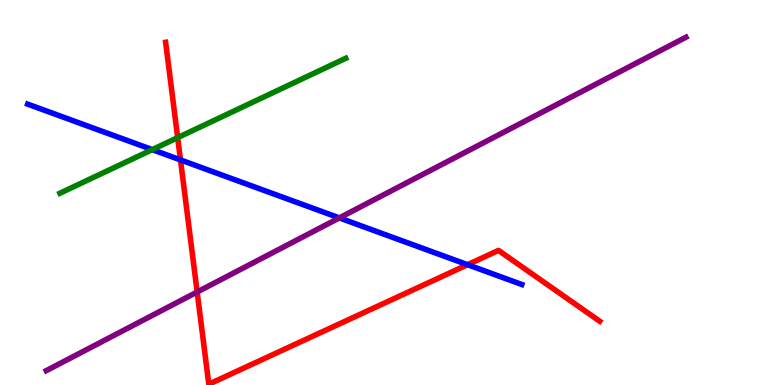[{'lines': ['blue', 'red'], 'intersections': [{'x': 2.33, 'y': 5.85}, {'x': 6.03, 'y': 3.12}]}, {'lines': ['green', 'red'], 'intersections': [{'x': 2.29, 'y': 6.42}]}, {'lines': ['purple', 'red'], 'intersections': [{'x': 2.54, 'y': 2.42}]}, {'lines': ['blue', 'green'], 'intersections': [{'x': 1.97, 'y': 6.11}]}, {'lines': ['blue', 'purple'], 'intersections': [{'x': 4.38, 'y': 4.34}]}, {'lines': ['green', 'purple'], 'intersections': []}]